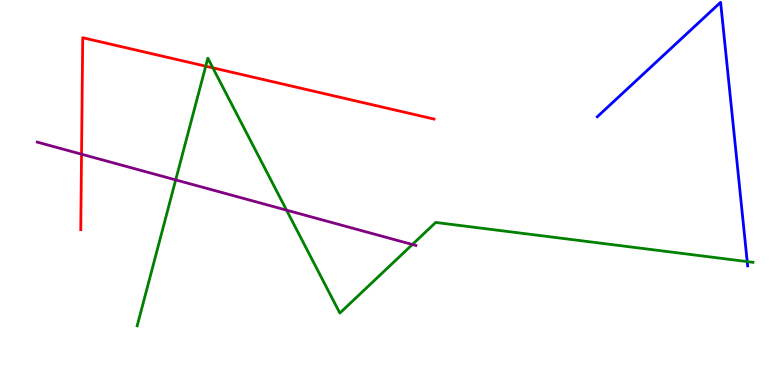[{'lines': ['blue', 'red'], 'intersections': []}, {'lines': ['green', 'red'], 'intersections': [{'x': 2.65, 'y': 8.28}, {'x': 2.75, 'y': 8.24}]}, {'lines': ['purple', 'red'], 'intersections': [{'x': 1.05, 'y': 5.99}]}, {'lines': ['blue', 'green'], 'intersections': [{'x': 9.64, 'y': 3.2}]}, {'lines': ['blue', 'purple'], 'intersections': []}, {'lines': ['green', 'purple'], 'intersections': [{'x': 2.27, 'y': 5.33}, {'x': 3.7, 'y': 4.54}, {'x': 5.32, 'y': 3.65}]}]